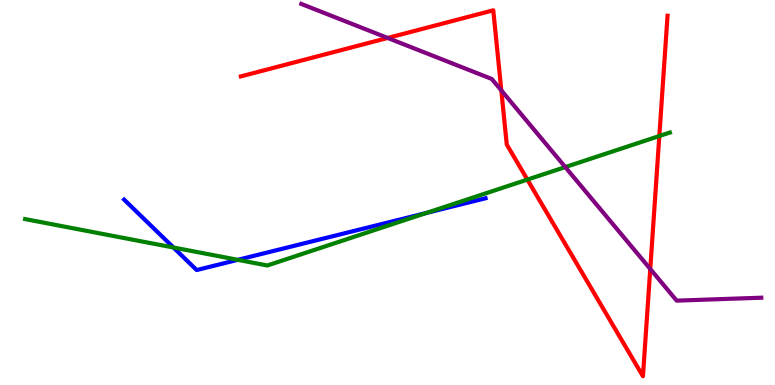[{'lines': ['blue', 'red'], 'intersections': []}, {'lines': ['green', 'red'], 'intersections': [{'x': 6.8, 'y': 5.34}, {'x': 8.51, 'y': 6.47}]}, {'lines': ['purple', 'red'], 'intersections': [{'x': 5.0, 'y': 9.01}, {'x': 6.47, 'y': 7.65}, {'x': 8.39, 'y': 3.01}]}, {'lines': ['blue', 'green'], 'intersections': [{'x': 2.24, 'y': 3.57}, {'x': 3.07, 'y': 3.25}, {'x': 5.5, 'y': 4.47}]}, {'lines': ['blue', 'purple'], 'intersections': []}, {'lines': ['green', 'purple'], 'intersections': [{'x': 7.29, 'y': 5.66}]}]